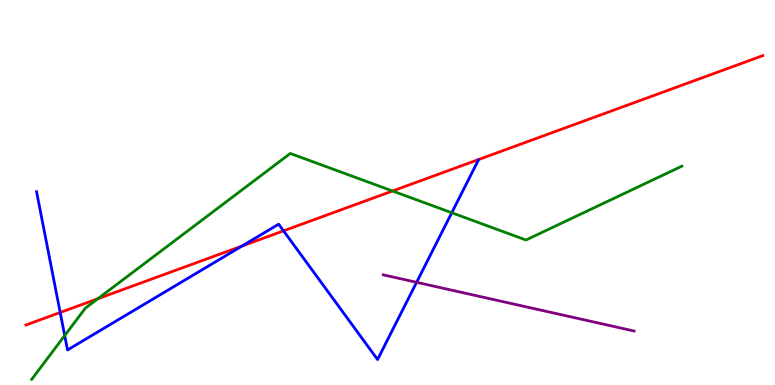[{'lines': ['blue', 'red'], 'intersections': [{'x': 0.777, 'y': 1.88}, {'x': 3.12, 'y': 3.61}, {'x': 3.66, 'y': 4.0}]}, {'lines': ['green', 'red'], 'intersections': [{'x': 1.26, 'y': 2.24}, {'x': 5.06, 'y': 5.04}]}, {'lines': ['purple', 'red'], 'intersections': []}, {'lines': ['blue', 'green'], 'intersections': [{'x': 0.835, 'y': 1.28}, {'x': 5.83, 'y': 4.47}]}, {'lines': ['blue', 'purple'], 'intersections': [{'x': 5.38, 'y': 2.67}]}, {'lines': ['green', 'purple'], 'intersections': []}]